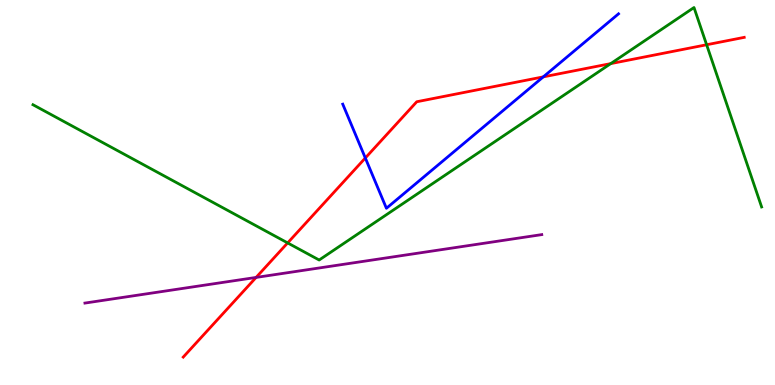[{'lines': ['blue', 'red'], 'intersections': [{'x': 4.71, 'y': 5.9}, {'x': 7.01, 'y': 8.0}]}, {'lines': ['green', 'red'], 'intersections': [{'x': 3.71, 'y': 3.69}, {'x': 7.88, 'y': 8.35}, {'x': 9.12, 'y': 8.84}]}, {'lines': ['purple', 'red'], 'intersections': [{'x': 3.3, 'y': 2.79}]}, {'lines': ['blue', 'green'], 'intersections': []}, {'lines': ['blue', 'purple'], 'intersections': []}, {'lines': ['green', 'purple'], 'intersections': []}]